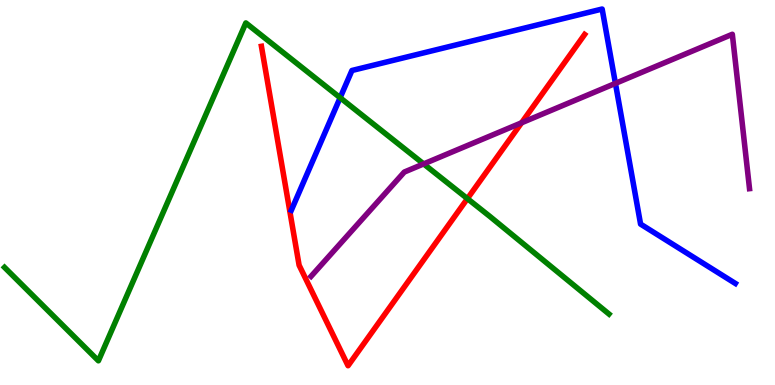[{'lines': ['blue', 'red'], 'intersections': []}, {'lines': ['green', 'red'], 'intersections': [{'x': 6.03, 'y': 4.84}]}, {'lines': ['purple', 'red'], 'intersections': [{'x': 6.73, 'y': 6.81}]}, {'lines': ['blue', 'green'], 'intersections': [{'x': 4.39, 'y': 7.46}]}, {'lines': ['blue', 'purple'], 'intersections': [{'x': 7.94, 'y': 7.83}]}, {'lines': ['green', 'purple'], 'intersections': [{'x': 5.47, 'y': 5.74}]}]